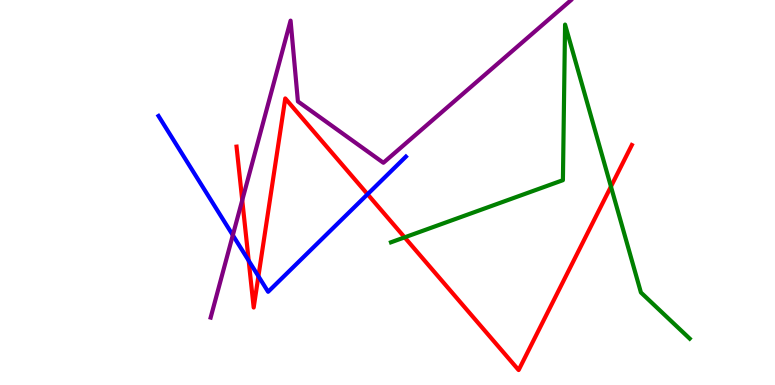[{'lines': ['blue', 'red'], 'intersections': [{'x': 3.21, 'y': 3.23}, {'x': 3.33, 'y': 2.83}, {'x': 4.74, 'y': 4.96}]}, {'lines': ['green', 'red'], 'intersections': [{'x': 5.22, 'y': 3.83}, {'x': 7.88, 'y': 5.15}]}, {'lines': ['purple', 'red'], 'intersections': [{'x': 3.13, 'y': 4.8}]}, {'lines': ['blue', 'green'], 'intersections': []}, {'lines': ['blue', 'purple'], 'intersections': [{'x': 3.0, 'y': 3.89}]}, {'lines': ['green', 'purple'], 'intersections': []}]